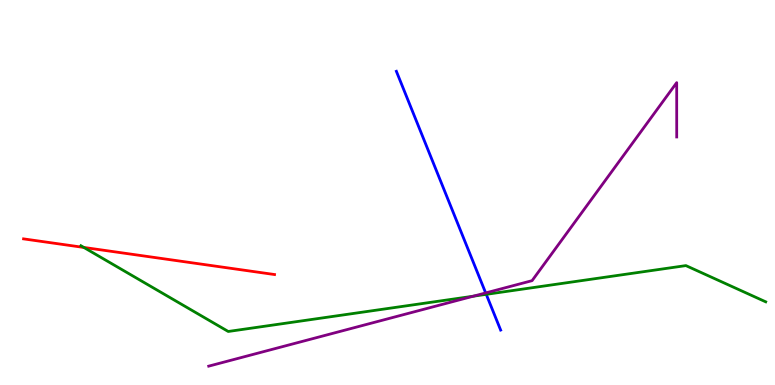[{'lines': ['blue', 'red'], 'intersections': []}, {'lines': ['green', 'red'], 'intersections': [{'x': 1.08, 'y': 3.57}]}, {'lines': ['purple', 'red'], 'intersections': []}, {'lines': ['blue', 'green'], 'intersections': [{'x': 6.27, 'y': 2.35}]}, {'lines': ['blue', 'purple'], 'intersections': [{'x': 6.27, 'y': 2.39}]}, {'lines': ['green', 'purple'], 'intersections': [{'x': 6.11, 'y': 2.31}]}]